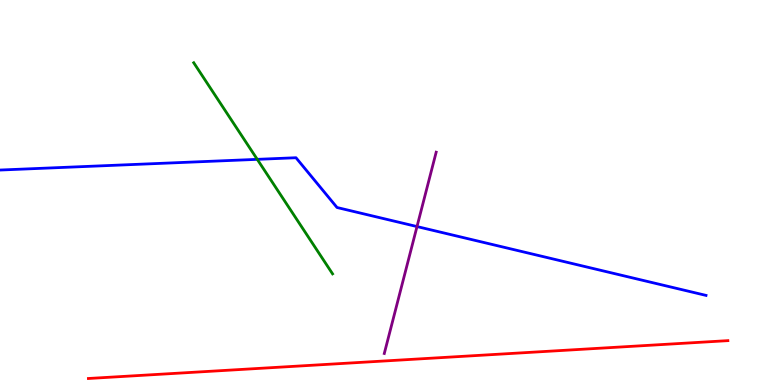[{'lines': ['blue', 'red'], 'intersections': []}, {'lines': ['green', 'red'], 'intersections': []}, {'lines': ['purple', 'red'], 'intersections': []}, {'lines': ['blue', 'green'], 'intersections': [{'x': 3.32, 'y': 5.86}]}, {'lines': ['blue', 'purple'], 'intersections': [{'x': 5.38, 'y': 4.12}]}, {'lines': ['green', 'purple'], 'intersections': []}]